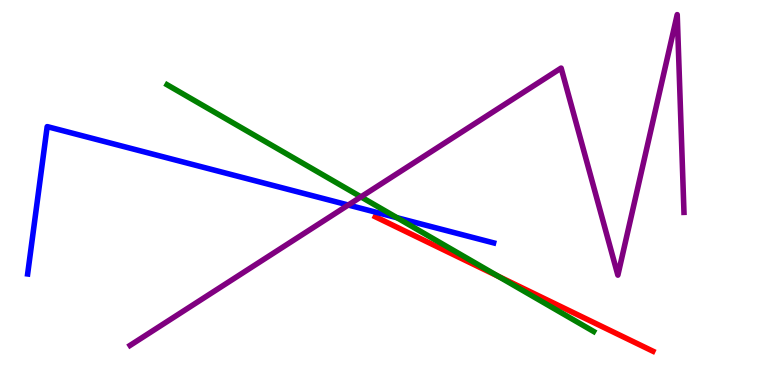[{'lines': ['blue', 'red'], 'intersections': []}, {'lines': ['green', 'red'], 'intersections': [{'x': 6.43, 'y': 2.83}]}, {'lines': ['purple', 'red'], 'intersections': []}, {'lines': ['blue', 'green'], 'intersections': [{'x': 5.12, 'y': 4.35}]}, {'lines': ['blue', 'purple'], 'intersections': [{'x': 4.49, 'y': 4.67}]}, {'lines': ['green', 'purple'], 'intersections': [{'x': 4.66, 'y': 4.89}]}]